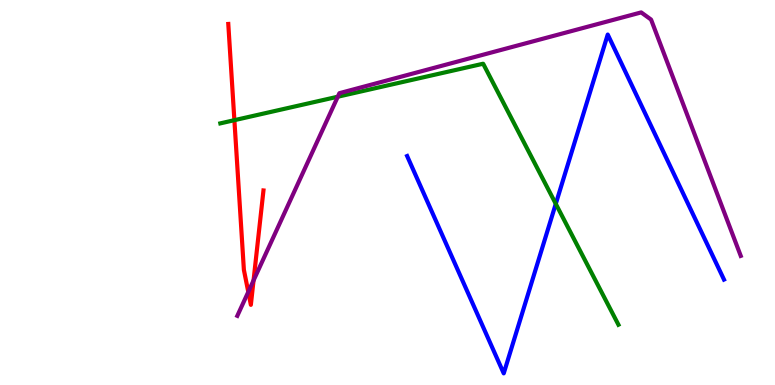[{'lines': ['blue', 'red'], 'intersections': []}, {'lines': ['green', 'red'], 'intersections': [{'x': 3.02, 'y': 6.88}]}, {'lines': ['purple', 'red'], 'intersections': [{'x': 3.2, 'y': 2.42}, {'x': 3.27, 'y': 2.72}]}, {'lines': ['blue', 'green'], 'intersections': [{'x': 7.17, 'y': 4.71}]}, {'lines': ['blue', 'purple'], 'intersections': []}, {'lines': ['green', 'purple'], 'intersections': [{'x': 4.36, 'y': 7.49}]}]